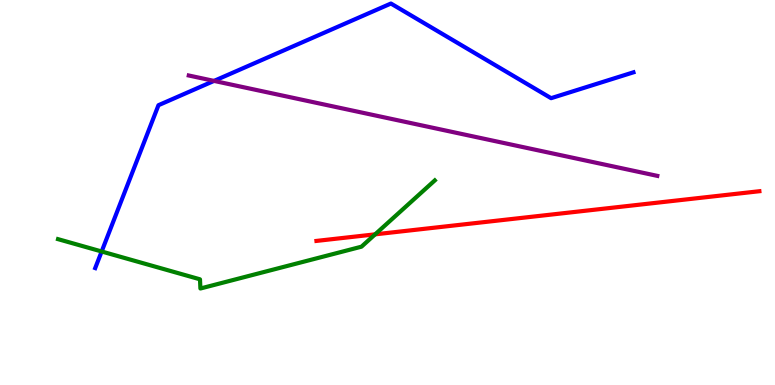[{'lines': ['blue', 'red'], 'intersections': []}, {'lines': ['green', 'red'], 'intersections': [{'x': 4.84, 'y': 3.91}]}, {'lines': ['purple', 'red'], 'intersections': []}, {'lines': ['blue', 'green'], 'intersections': [{'x': 1.31, 'y': 3.47}]}, {'lines': ['blue', 'purple'], 'intersections': [{'x': 2.76, 'y': 7.9}]}, {'lines': ['green', 'purple'], 'intersections': []}]